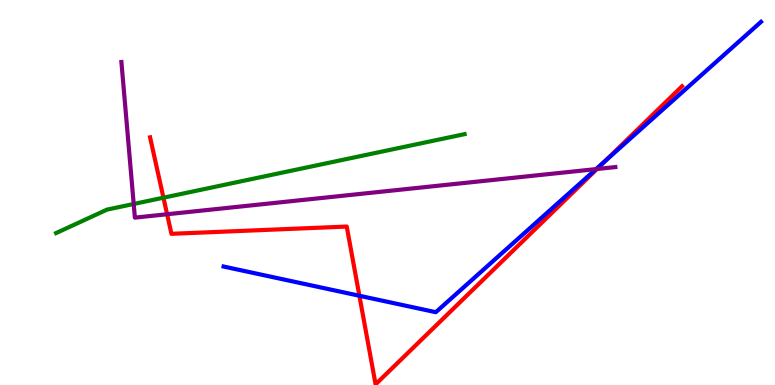[{'lines': ['blue', 'red'], 'intersections': [{'x': 4.64, 'y': 2.32}, {'x': 7.82, 'y': 5.83}]}, {'lines': ['green', 'red'], 'intersections': [{'x': 2.11, 'y': 4.87}]}, {'lines': ['purple', 'red'], 'intersections': [{'x': 2.16, 'y': 4.44}, {'x': 7.7, 'y': 5.61}]}, {'lines': ['blue', 'green'], 'intersections': []}, {'lines': ['blue', 'purple'], 'intersections': [{'x': 7.69, 'y': 5.61}]}, {'lines': ['green', 'purple'], 'intersections': [{'x': 1.73, 'y': 4.7}]}]